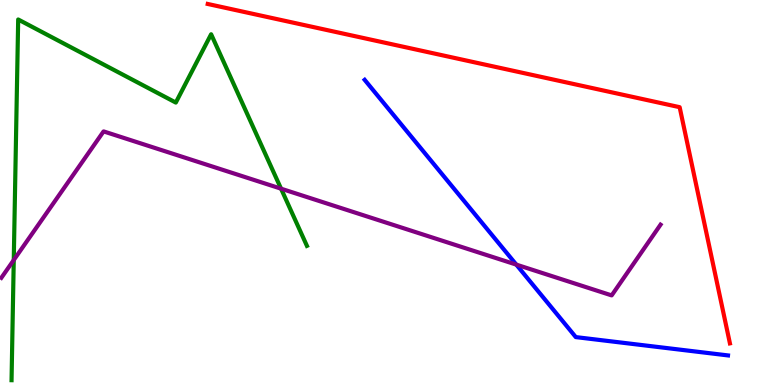[{'lines': ['blue', 'red'], 'intersections': []}, {'lines': ['green', 'red'], 'intersections': []}, {'lines': ['purple', 'red'], 'intersections': []}, {'lines': ['blue', 'green'], 'intersections': []}, {'lines': ['blue', 'purple'], 'intersections': [{'x': 6.66, 'y': 3.13}]}, {'lines': ['green', 'purple'], 'intersections': [{'x': 0.177, 'y': 3.25}, {'x': 3.63, 'y': 5.1}]}]